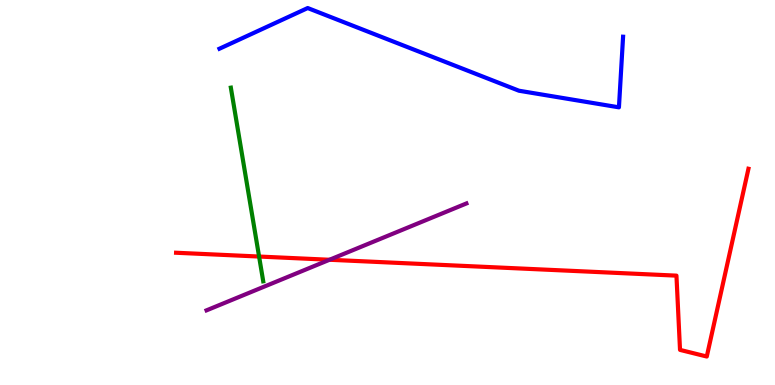[{'lines': ['blue', 'red'], 'intersections': []}, {'lines': ['green', 'red'], 'intersections': [{'x': 3.34, 'y': 3.34}]}, {'lines': ['purple', 'red'], 'intersections': [{'x': 4.25, 'y': 3.25}]}, {'lines': ['blue', 'green'], 'intersections': []}, {'lines': ['blue', 'purple'], 'intersections': []}, {'lines': ['green', 'purple'], 'intersections': []}]